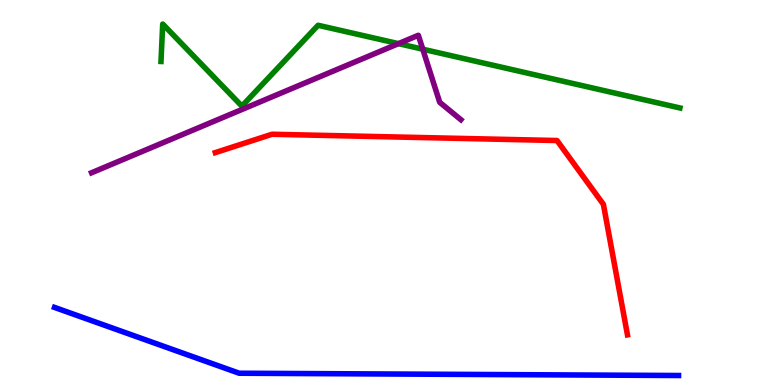[{'lines': ['blue', 'red'], 'intersections': []}, {'lines': ['green', 'red'], 'intersections': []}, {'lines': ['purple', 'red'], 'intersections': []}, {'lines': ['blue', 'green'], 'intersections': []}, {'lines': ['blue', 'purple'], 'intersections': []}, {'lines': ['green', 'purple'], 'intersections': [{'x': 5.14, 'y': 8.87}, {'x': 5.46, 'y': 8.72}]}]